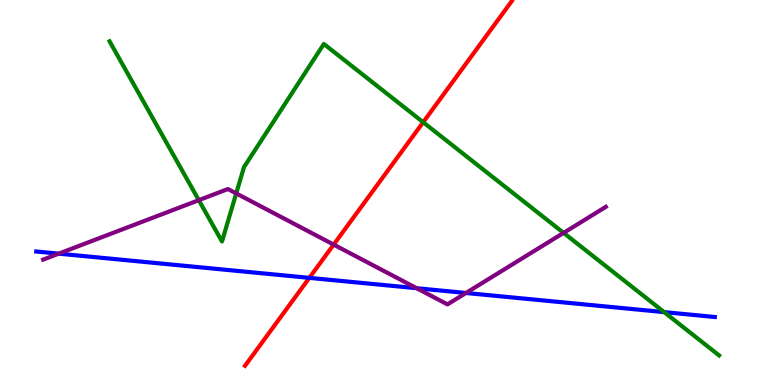[{'lines': ['blue', 'red'], 'intersections': [{'x': 3.99, 'y': 2.78}]}, {'lines': ['green', 'red'], 'intersections': [{'x': 5.46, 'y': 6.83}]}, {'lines': ['purple', 'red'], 'intersections': [{'x': 4.31, 'y': 3.65}]}, {'lines': ['blue', 'green'], 'intersections': [{'x': 8.57, 'y': 1.89}]}, {'lines': ['blue', 'purple'], 'intersections': [{'x': 0.758, 'y': 3.41}, {'x': 5.38, 'y': 2.51}, {'x': 6.01, 'y': 2.39}]}, {'lines': ['green', 'purple'], 'intersections': [{'x': 2.57, 'y': 4.8}, {'x': 3.05, 'y': 4.98}, {'x': 7.27, 'y': 3.95}]}]